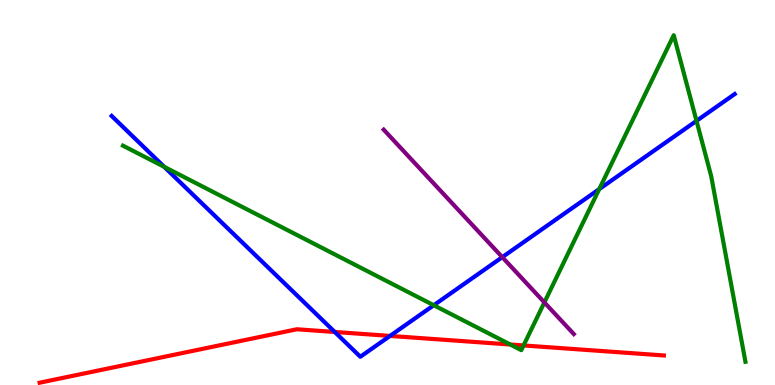[{'lines': ['blue', 'red'], 'intersections': [{'x': 4.32, 'y': 1.38}, {'x': 5.03, 'y': 1.27}]}, {'lines': ['green', 'red'], 'intersections': [{'x': 6.58, 'y': 1.05}, {'x': 6.76, 'y': 1.03}]}, {'lines': ['purple', 'red'], 'intersections': []}, {'lines': ['blue', 'green'], 'intersections': [{'x': 2.12, 'y': 5.67}, {'x': 5.6, 'y': 2.07}, {'x': 7.73, 'y': 5.09}, {'x': 8.99, 'y': 6.86}]}, {'lines': ['blue', 'purple'], 'intersections': [{'x': 6.48, 'y': 3.32}]}, {'lines': ['green', 'purple'], 'intersections': [{'x': 7.02, 'y': 2.14}]}]